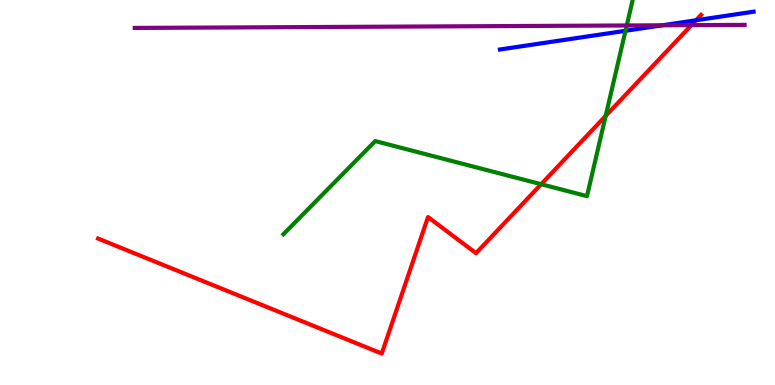[{'lines': ['blue', 'red'], 'intersections': [{'x': 8.98, 'y': 9.47}]}, {'lines': ['green', 'red'], 'intersections': [{'x': 6.98, 'y': 5.22}, {'x': 7.82, 'y': 6.99}]}, {'lines': ['purple', 'red'], 'intersections': [{'x': 8.92, 'y': 9.35}]}, {'lines': ['blue', 'green'], 'intersections': [{'x': 8.07, 'y': 9.2}]}, {'lines': ['blue', 'purple'], 'intersections': [{'x': 8.55, 'y': 9.34}]}, {'lines': ['green', 'purple'], 'intersections': [{'x': 8.09, 'y': 9.34}]}]